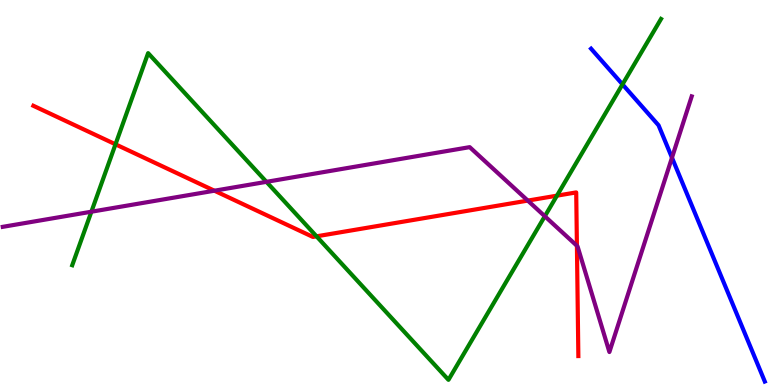[{'lines': ['blue', 'red'], 'intersections': []}, {'lines': ['green', 'red'], 'intersections': [{'x': 1.49, 'y': 6.25}, {'x': 4.08, 'y': 3.86}, {'x': 7.19, 'y': 4.92}]}, {'lines': ['purple', 'red'], 'intersections': [{'x': 2.77, 'y': 5.05}, {'x': 6.81, 'y': 4.79}, {'x': 7.44, 'y': 3.62}]}, {'lines': ['blue', 'green'], 'intersections': [{'x': 8.03, 'y': 7.81}]}, {'lines': ['blue', 'purple'], 'intersections': [{'x': 8.67, 'y': 5.9}]}, {'lines': ['green', 'purple'], 'intersections': [{'x': 1.18, 'y': 4.5}, {'x': 3.44, 'y': 5.28}, {'x': 7.03, 'y': 4.38}]}]